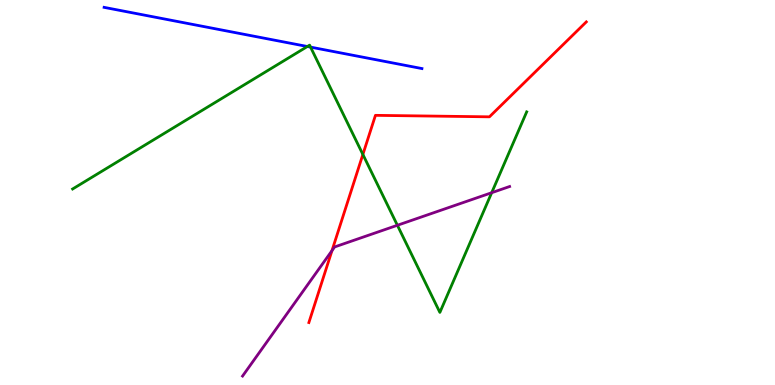[{'lines': ['blue', 'red'], 'intersections': []}, {'lines': ['green', 'red'], 'intersections': [{'x': 4.68, 'y': 5.99}]}, {'lines': ['purple', 'red'], 'intersections': [{'x': 4.28, 'y': 3.49}]}, {'lines': ['blue', 'green'], 'intersections': [{'x': 3.97, 'y': 8.79}, {'x': 4.01, 'y': 8.78}]}, {'lines': ['blue', 'purple'], 'intersections': []}, {'lines': ['green', 'purple'], 'intersections': [{'x': 5.13, 'y': 4.15}, {'x': 6.34, 'y': 4.99}]}]